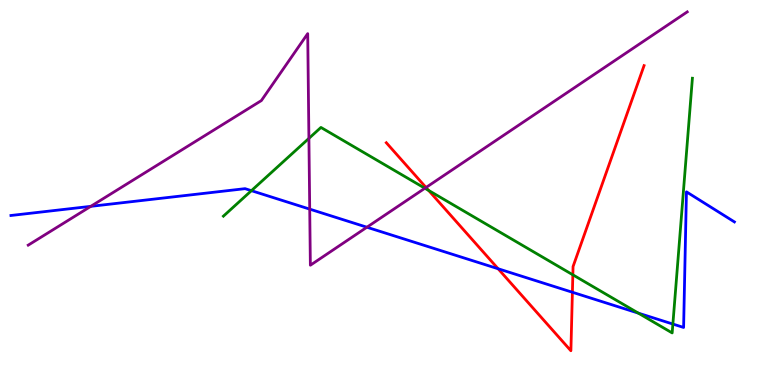[{'lines': ['blue', 'red'], 'intersections': [{'x': 6.43, 'y': 3.02}, {'x': 7.39, 'y': 2.41}]}, {'lines': ['green', 'red'], 'intersections': [{'x': 5.53, 'y': 5.05}, {'x': 7.39, 'y': 2.86}]}, {'lines': ['purple', 'red'], 'intersections': [{'x': 5.5, 'y': 5.13}]}, {'lines': ['blue', 'green'], 'intersections': [{'x': 3.24, 'y': 5.05}, {'x': 8.24, 'y': 1.87}, {'x': 8.68, 'y': 1.58}]}, {'lines': ['blue', 'purple'], 'intersections': [{'x': 1.17, 'y': 4.64}, {'x': 4.0, 'y': 4.57}, {'x': 4.73, 'y': 4.1}]}, {'lines': ['green', 'purple'], 'intersections': [{'x': 3.99, 'y': 6.41}, {'x': 5.48, 'y': 5.11}]}]